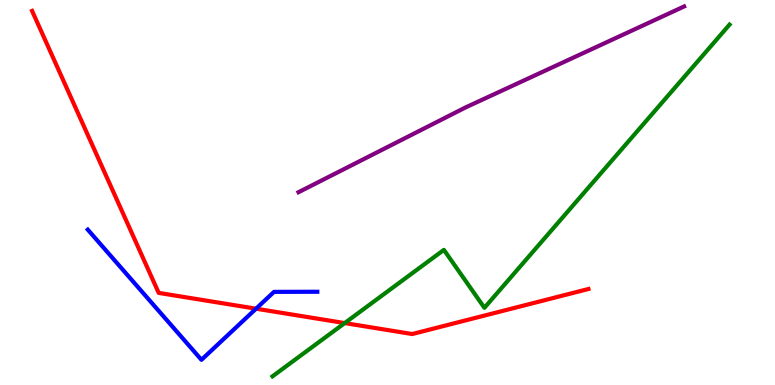[{'lines': ['blue', 'red'], 'intersections': [{'x': 3.3, 'y': 1.98}]}, {'lines': ['green', 'red'], 'intersections': [{'x': 4.45, 'y': 1.61}]}, {'lines': ['purple', 'red'], 'intersections': []}, {'lines': ['blue', 'green'], 'intersections': []}, {'lines': ['blue', 'purple'], 'intersections': []}, {'lines': ['green', 'purple'], 'intersections': []}]